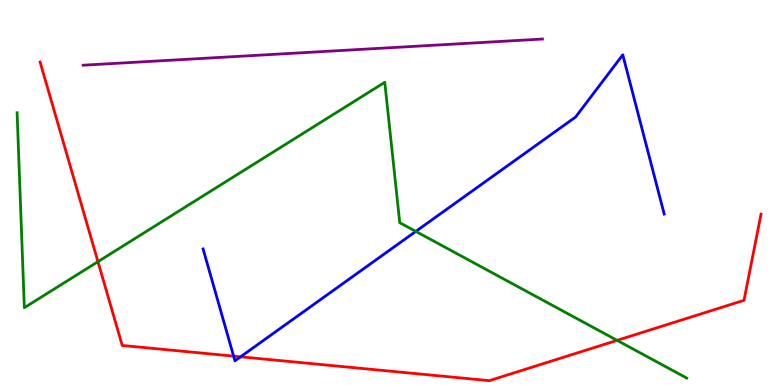[{'lines': ['blue', 'red'], 'intersections': [{'x': 3.01, 'y': 0.75}, {'x': 3.1, 'y': 0.732}]}, {'lines': ['green', 'red'], 'intersections': [{'x': 1.26, 'y': 3.2}, {'x': 7.96, 'y': 1.16}]}, {'lines': ['purple', 'red'], 'intersections': []}, {'lines': ['blue', 'green'], 'intersections': [{'x': 5.37, 'y': 3.99}]}, {'lines': ['blue', 'purple'], 'intersections': []}, {'lines': ['green', 'purple'], 'intersections': []}]